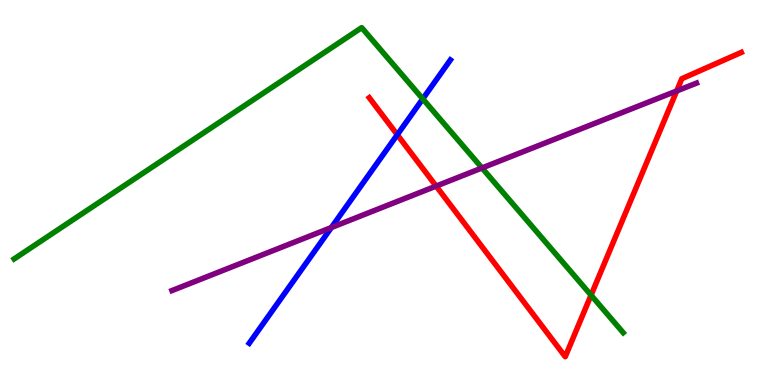[{'lines': ['blue', 'red'], 'intersections': [{'x': 5.13, 'y': 6.5}]}, {'lines': ['green', 'red'], 'intersections': [{'x': 7.63, 'y': 2.33}]}, {'lines': ['purple', 'red'], 'intersections': [{'x': 5.63, 'y': 5.17}, {'x': 8.73, 'y': 7.64}]}, {'lines': ['blue', 'green'], 'intersections': [{'x': 5.45, 'y': 7.43}]}, {'lines': ['blue', 'purple'], 'intersections': [{'x': 4.28, 'y': 4.09}]}, {'lines': ['green', 'purple'], 'intersections': [{'x': 6.22, 'y': 5.64}]}]